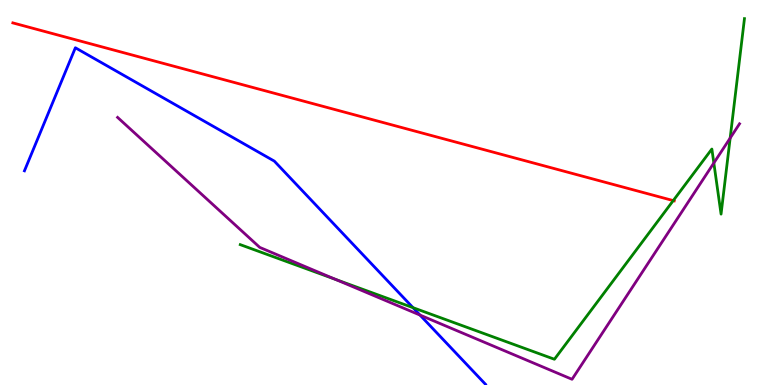[{'lines': ['blue', 'red'], 'intersections': []}, {'lines': ['green', 'red'], 'intersections': [{'x': 8.69, 'y': 4.79}]}, {'lines': ['purple', 'red'], 'intersections': []}, {'lines': ['blue', 'green'], 'intersections': [{'x': 5.33, 'y': 2.01}]}, {'lines': ['blue', 'purple'], 'intersections': [{'x': 5.42, 'y': 1.82}]}, {'lines': ['green', 'purple'], 'intersections': [{'x': 4.33, 'y': 2.74}, {'x': 9.21, 'y': 5.77}, {'x': 9.42, 'y': 6.41}]}]